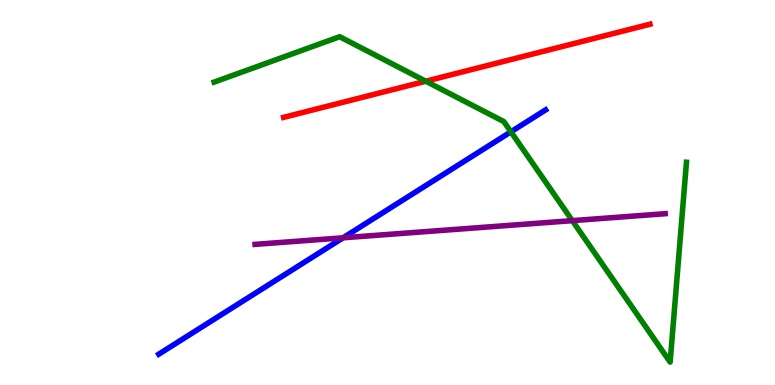[{'lines': ['blue', 'red'], 'intersections': []}, {'lines': ['green', 'red'], 'intersections': [{'x': 5.49, 'y': 7.89}]}, {'lines': ['purple', 'red'], 'intersections': []}, {'lines': ['blue', 'green'], 'intersections': [{'x': 6.59, 'y': 6.58}]}, {'lines': ['blue', 'purple'], 'intersections': [{'x': 4.43, 'y': 3.82}]}, {'lines': ['green', 'purple'], 'intersections': [{'x': 7.38, 'y': 4.27}]}]